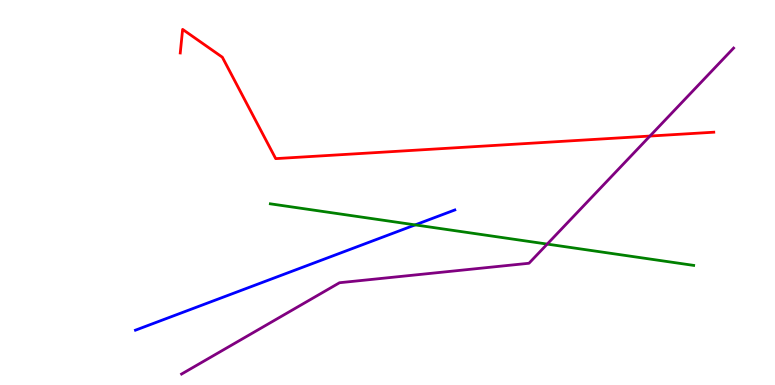[{'lines': ['blue', 'red'], 'intersections': []}, {'lines': ['green', 'red'], 'intersections': []}, {'lines': ['purple', 'red'], 'intersections': [{'x': 8.39, 'y': 6.47}]}, {'lines': ['blue', 'green'], 'intersections': [{'x': 5.36, 'y': 4.16}]}, {'lines': ['blue', 'purple'], 'intersections': []}, {'lines': ['green', 'purple'], 'intersections': [{'x': 7.06, 'y': 3.66}]}]